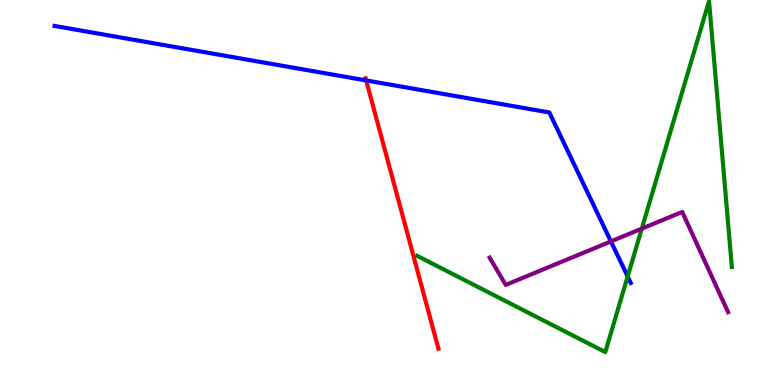[{'lines': ['blue', 'red'], 'intersections': [{'x': 4.72, 'y': 7.91}]}, {'lines': ['green', 'red'], 'intersections': []}, {'lines': ['purple', 'red'], 'intersections': []}, {'lines': ['blue', 'green'], 'intersections': [{'x': 8.1, 'y': 2.82}]}, {'lines': ['blue', 'purple'], 'intersections': [{'x': 7.88, 'y': 3.73}]}, {'lines': ['green', 'purple'], 'intersections': [{'x': 8.28, 'y': 4.06}]}]